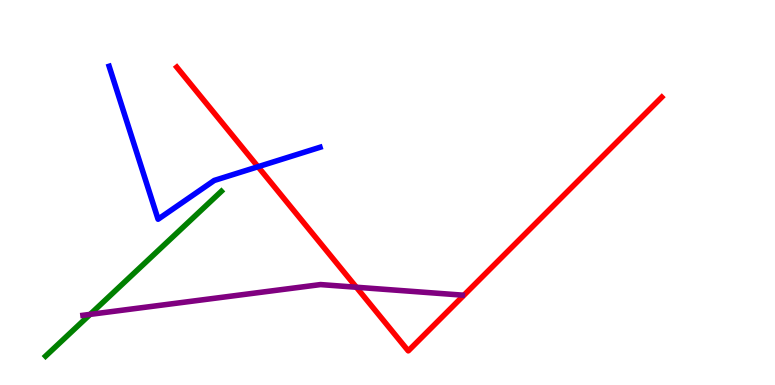[{'lines': ['blue', 'red'], 'intersections': [{'x': 3.33, 'y': 5.67}]}, {'lines': ['green', 'red'], 'intersections': []}, {'lines': ['purple', 'red'], 'intersections': [{'x': 4.6, 'y': 2.54}]}, {'lines': ['blue', 'green'], 'intersections': []}, {'lines': ['blue', 'purple'], 'intersections': []}, {'lines': ['green', 'purple'], 'intersections': [{'x': 1.16, 'y': 1.83}]}]